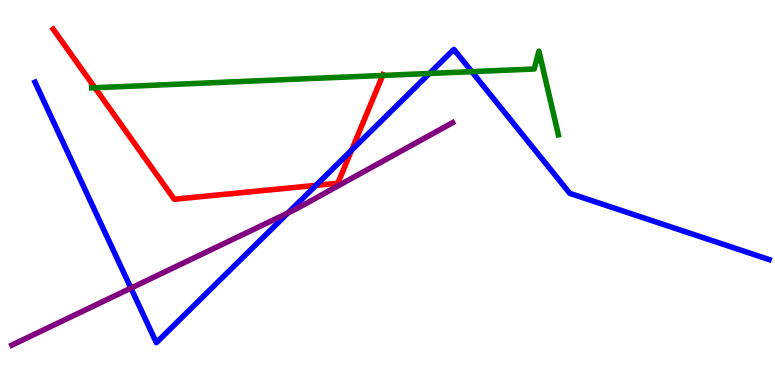[{'lines': ['blue', 'red'], 'intersections': [{'x': 4.08, 'y': 5.19}, {'x': 4.54, 'y': 6.1}]}, {'lines': ['green', 'red'], 'intersections': [{'x': 1.22, 'y': 7.72}, {'x': 4.94, 'y': 8.04}]}, {'lines': ['purple', 'red'], 'intersections': []}, {'lines': ['blue', 'green'], 'intersections': [{'x': 5.54, 'y': 8.09}, {'x': 6.09, 'y': 8.14}]}, {'lines': ['blue', 'purple'], 'intersections': [{'x': 1.69, 'y': 2.52}, {'x': 3.72, 'y': 4.47}]}, {'lines': ['green', 'purple'], 'intersections': []}]